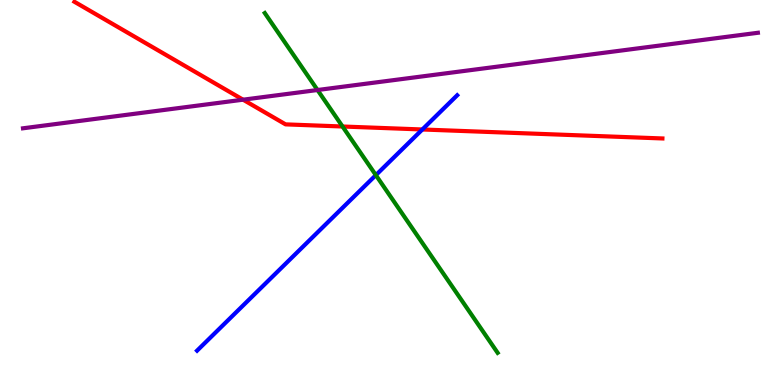[{'lines': ['blue', 'red'], 'intersections': [{'x': 5.45, 'y': 6.64}]}, {'lines': ['green', 'red'], 'intersections': [{'x': 4.42, 'y': 6.71}]}, {'lines': ['purple', 'red'], 'intersections': [{'x': 3.14, 'y': 7.41}]}, {'lines': ['blue', 'green'], 'intersections': [{'x': 4.85, 'y': 5.45}]}, {'lines': ['blue', 'purple'], 'intersections': []}, {'lines': ['green', 'purple'], 'intersections': [{'x': 4.1, 'y': 7.66}]}]